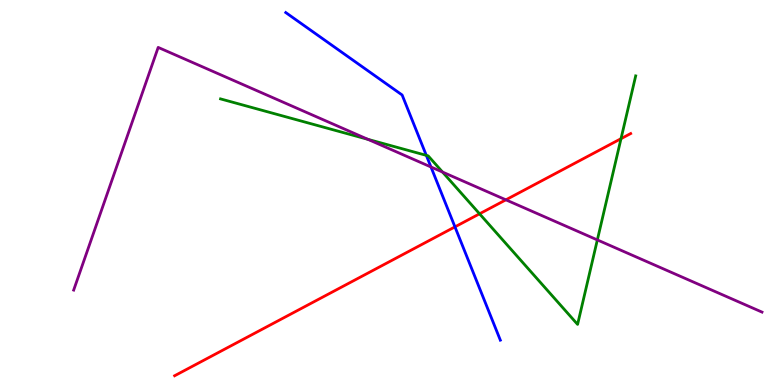[{'lines': ['blue', 'red'], 'intersections': [{'x': 5.87, 'y': 4.11}]}, {'lines': ['green', 'red'], 'intersections': [{'x': 6.19, 'y': 4.45}, {'x': 8.01, 'y': 6.4}]}, {'lines': ['purple', 'red'], 'intersections': [{'x': 6.53, 'y': 4.81}]}, {'lines': ['blue', 'green'], 'intersections': [{'x': 5.5, 'y': 5.96}]}, {'lines': ['blue', 'purple'], 'intersections': [{'x': 5.56, 'y': 5.66}]}, {'lines': ['green', 'purple'], 'intersections': [{'x': 4.75, 'y': 6.38}, {'x': 5.71, 'y': 5.53}, {'x': 7.71, 'y': 3.77}]}]